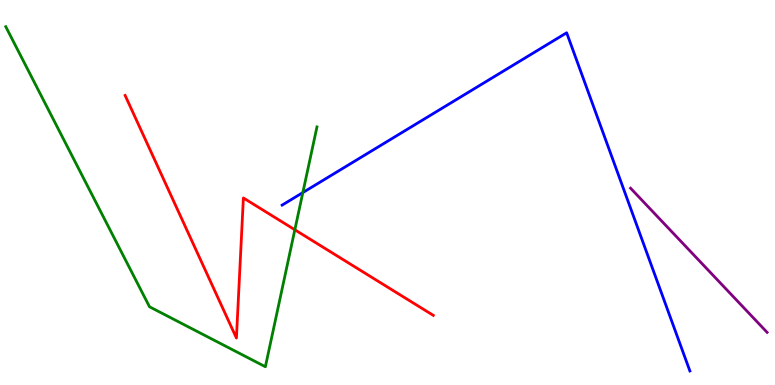[{'lines': ['blue', 'red'], 'intersections': []}, {'lines': ['green', 'red'], 'intersections': [{'x': 3.8, 'y': 4.03}]}, {'lines': ['purple', 'red'], 'intersections': []}, {'lines': ['blue', 'green'], 'intersections': [{'x': 3.91, 'y': 5.0}]}, {'lines': ['blue', 'purple'], 'intersections': []}, {'lines': ['green', 'purple'], 'intersections': []}]